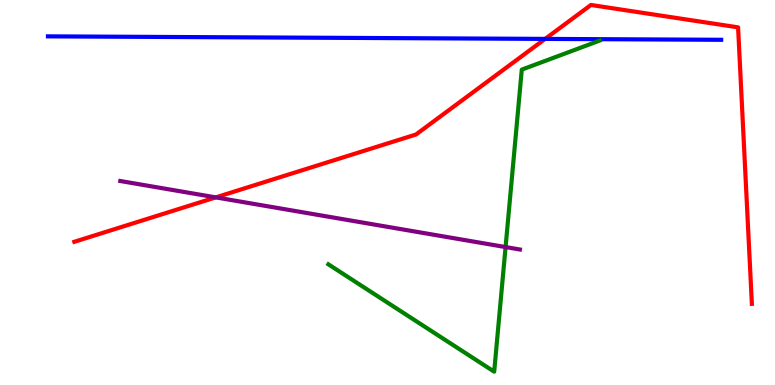[{'lines': ['blue', 'red'], 'intersections': [{'x': 7.03, 'y': 8.99}]}, {'lines': ['green', 'red'], 'intersections': []}, {'lines': ['purple', 'red'], 'intersections': [{'x': 2.78, 'y': 4.87}]}, {'lines': ['blue', 'green'], 'intersections': []}, {'lines': ['blue', 'purple'], 'intersections': []}, {'lines': ['green', 'purple'], 'intersections': [{'x': 6.52, 'y': 3.58}]}]